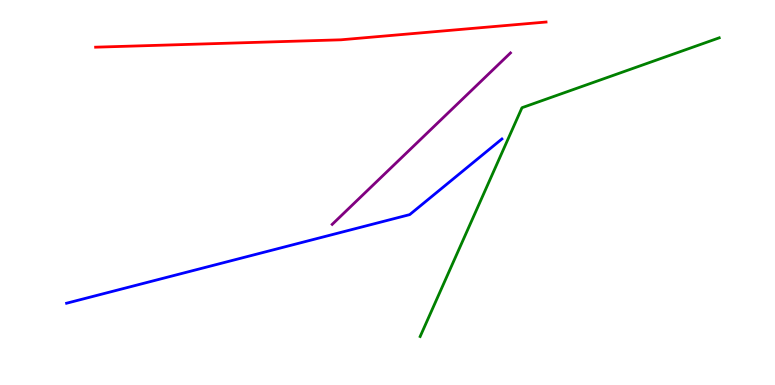[{'lines': ['blue', 'red'], 'intersections': []}, {'lines': ['green', 'red'], 'intersections': []}, {'lines': ['purple', 'red'], 'intersections': []}, {'lines': ['blue', 'green'], 'intersections': []}, {'lines': ['blue', 'purple'], 'intersections': []}, {'lines': ['green', 'purple'], 'intersections': []}]